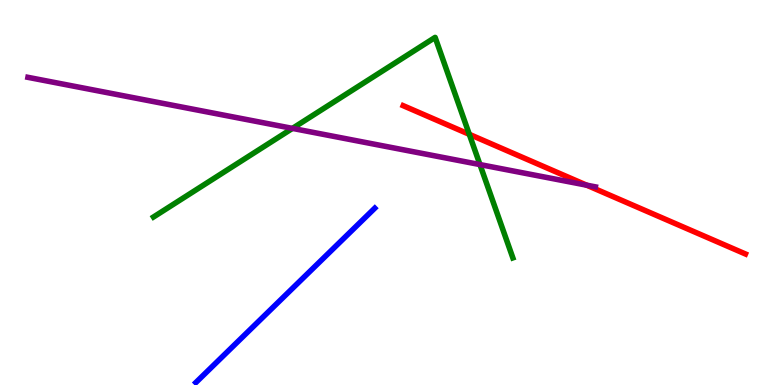[{'lines': ['blue', 'red'], 'intersections': []}, {'lines': ['green', 'red'], 'intersections': [{'x': 6.06, 'y': 6.51}]}, {'lines': ['purple', 'red'], 'intersections': [{'x': 7.57, 'y': 5.19}]}, {'lines': ['blue', 'green'], 'intersections': []}, {'lines': ['blue', 'purple'], 'intersections': []}, {'lines': ['green', 'purple'], 'intersections': [{'x': 3.77, 'y': 6.67}, {'x': 6.19, 'y': 5.73}]}]